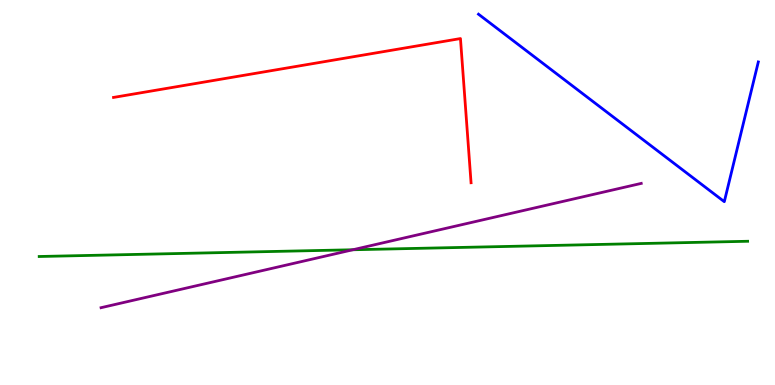[{'lines': ['blue', 'red'], 'intersections': []}, {'lines': ['green', 'red'], 'intersections': []}, {'lines': ['purple', 'red'], 'intersections': []}, {'lines': ['blue', 'green'], 'intersections': []}, {'lines': ['blue', 'purple'], 'intersections': []}, {'lines': ['green', 'purple'], 'intersections': [{'x': 4.55, 'y': 3.51}]}]